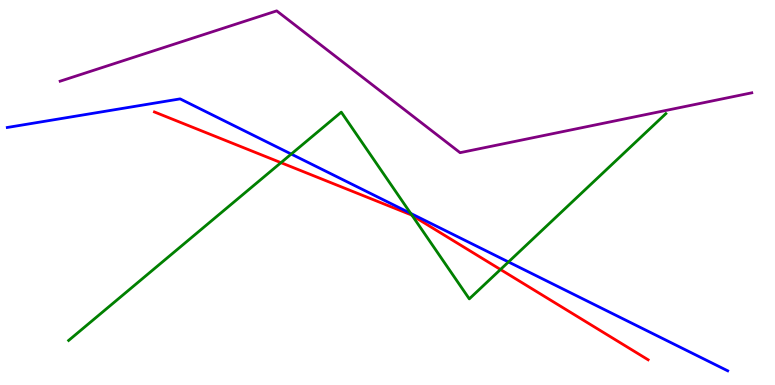[{'lines': ['blue', 'red'], 'intersections': []}, {'lines': ['green', 'red'], 'intersections': [{'x': 3.63, 'y': 5.77}, {'x': 5.32, 'y': 4.4}, {'x': 6.46, 'y': 3.0}]}, {'lines': ['purple', 'red'], 'intersections': []}, {'lines': ['blue', 'green'], 'intersections': [{'x': 3.76, 'y': 6.0}, {'x': 5.3, 'y': 4.46}, {'x': 6.56, 'y': 3.2}]}, {'lines': ['blue', 'purple'], 'intersections': []}, {'lines': ['green', 'purple'], 'intersections': []}]